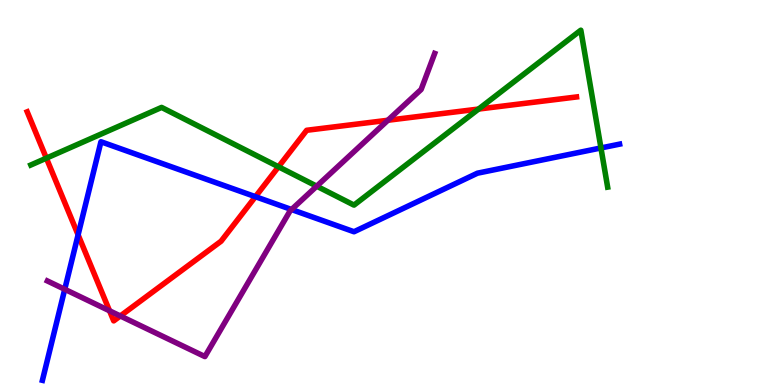[{'lines': ['blue', 'red'], 'intersections': [{'x': 1.01, 'y': 3.9}, {'x': 3.3, 'y': 4.89}]}, {'lines': ['green', 'red'], 'intersections': [{'x': 0.598, 'y': 5.89}, {'x': 3.59, 'y': 5.67}, {'x': 6.17, 'y': 7.17}]}, {'lines': ['purple', 'red'], 'intersections': [{'x': 1.41, 'y': 1.93}, {'x': 1.55, 'y': 1.79}, {'x': 5.01, 'y': 6.88}]}, {'lines': ['blue', 'green'], 'intersections': [{'x': 7.75, 'y': 6.16}]}, {'lines': ['blue', 'purple'], 'intersections': [{'x': 0.835, 'y': 2.49}, {'x': 3.76, 'y': 4.56}]}, {'lines': ['green', 'purple'], 'intersections': [{'x': 4.09, 'y': 5.16}]}]